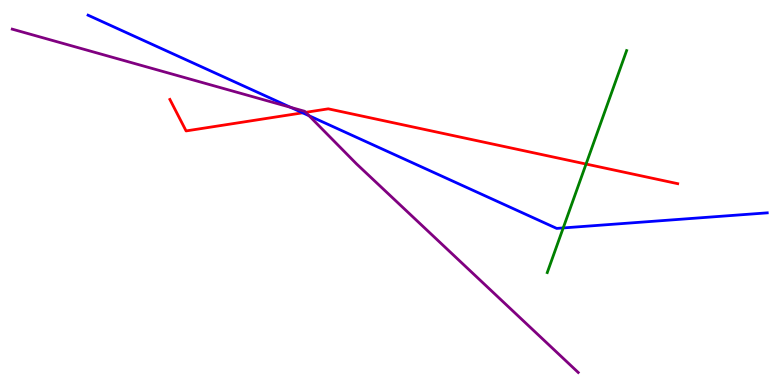[{'lines': ['blue', 'red'], 'intersections': [{'x': 3.91, 'y': 7.07}]}, {'lines': ['green', 'red'], 'intersections': [{'x': 7.56, 'y': 5.74}]}, {'lines': ['purple', 'red'], 'intersections': [{'x': 3.94, 'y': 7.08}]}, {'lines': ['blue', 'green'], 'intersections': [{'x': 7.27, 'y': 4.08}]}, {'lines': ['blue', 'purple'], 'intersections': [{'x': 3.75, 'y': 7.21}, {'x': 3.99, 'y': 6.99}]}, {'lines': ['green', 'purple'], 'intersections': []}]